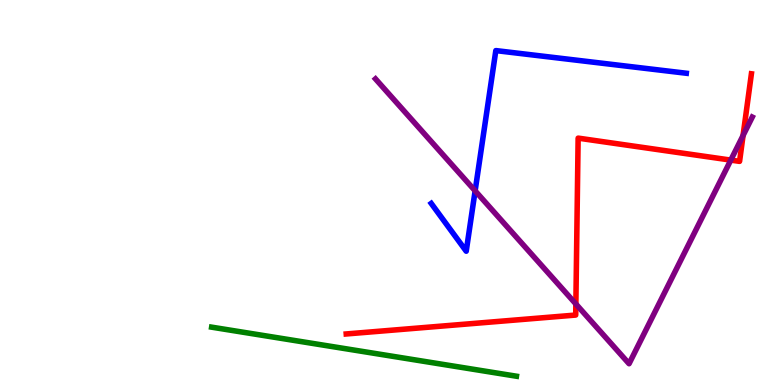[{'lines': ['blue', 'red'], 'intersections': []}, {'lines': ['green', 'red'], 'intersections': []}, {'lines': ['purple', 'red'], 'intersections': [{'x': 7.43, 'y': 2.1}, {'x': 9.43, 'y': 5.84}, {'x': 9.59, 'y': 6.48}]}, {'lines': ['blue', 'green'], 'intersections': []}, {'lines': ['blue', 'purple'], 'intersections': [{'x': 6.13, 'y': 5.04}]}, {'lines': ['green', 'purple'], 'intersections': []}]